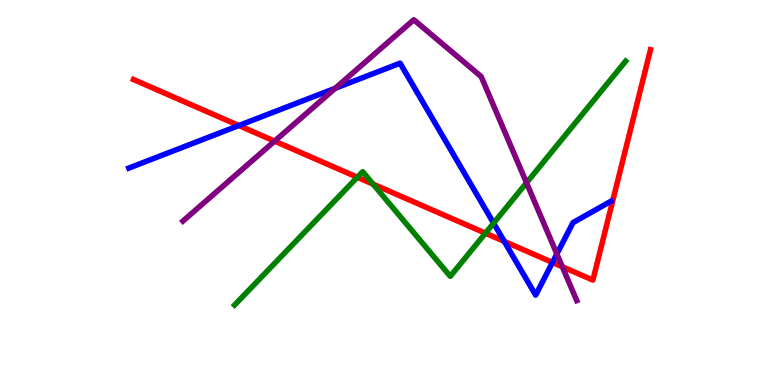[{'lines': ['blue', 'red'], 'intersections': [{'x': 3.08, 'y': 6.74}, {'x': 6.51, 'y': 3.73}, {'x': 7.13, 'y': 3.18}]}, {'lines': ['green', 'red'], 'intersections': [{'x': 4.61, 'y': 5.4}, {'x': 4.81, 'y': 5.22}, {'x': 6.26, 'y': 3.94}]}, {'lines': ['purple', 'red'], 'intersections': [{'x': 3.54, 'y': 6.33}, {'x': 7.26, 'y': 3.07}]}, {'lines': ['blue', 'green'], 'intersections': [{'x': 6.37, 'y': 4.2}]}, {'lines': ['blue', 'purple'], 'intersections': [{'x': 4.33, 'y': 7.71}, {'x': 7.19, 'y': 3.4}]}, {'lines': ['green', 'purple'], 'intersections': [{'x': 6.79, 'y': 5.25}]}]